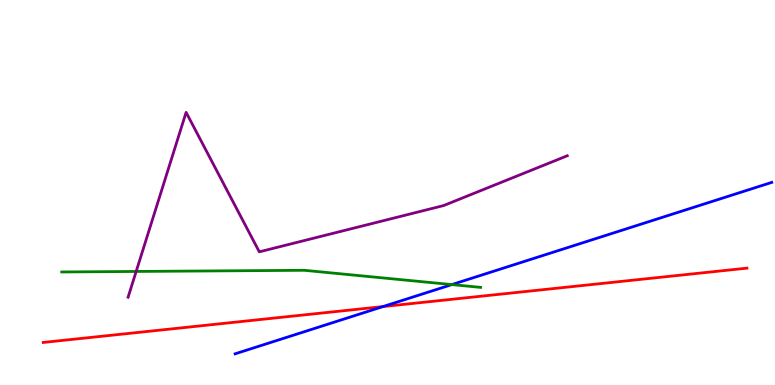[{'lines': ['blue', 'red'], 'intersections': [{'x': 4.94, 'y': 2.04}]}, {'lines': ['green', 'red'], 'intersections': []}, {'lines': ['purple', 'red'], 'intersections': []}, {'lines': ['blue', 'green'], 'intersections': [{'x': 5.83, 'y': 2.61}]}, {'lines': ['blue', 'purple'], 'intersections': []}, {'lines': ['green', 'purple'], 'intersections': [{'x': 1.76, 'y': 2.95}]}]